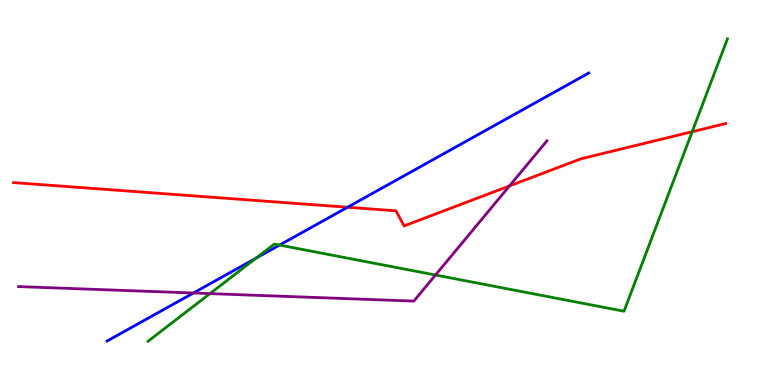[{'lines': ['blue', 'red'], 'intersections': [{'x': 4.48, 'y': 4.62}]}, {'lines': ['green', 'red'], 'intersections': [{'x': 8.93, 'y': 6.58}]}, {'lines': ['purple', 'red'], 'intersections': [{'x': 6.57, 'y': 5.17}]}, {'lines': ['blue', 'green'], 'intersections': [{'x': 3.3, 'y': 3.3}, {'x': 3.61, 'y': 3.63}]}, {'lines': ['blue', 'purple'], 'intersections': [{'x': 2.5, 'y': 2.39}]}, {'lines': ['green', 'purple'], 'intersections': [{'x': 2.71, 'y': 2.37}, {'x': 5.62, 'y': 2.86}]}]